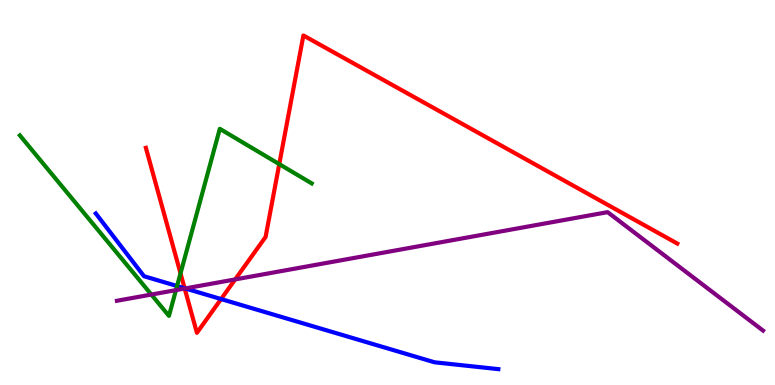[{'lines': ['blue', 'red'], 'intersections': [{'x': 2.38, 'y': 2.51}, {'x': 2.85, 'y': 2.23}]}, {'lines': ['green', 'red'], 'intersections': [{'x': 2.33, 'y': 2.9}, {'x': 3.6, 'y': 5.74}]}, {'lines': ['purple', 'red'], 'intersections': [{'x': 2.38, 'y': 2.51}, {'x': 3.03, 'y': 2.74}]}, {'lines': ['blue', 'green'], 'intersections': [{'x': 2.28, 'y': 2.57}]}, {'lines': ['blue', 'purple'], 'intersections': [{'x': 2.39, 'y': 2.51}]}, {'lines': ['green', 'purple'], 'intersections': [{'x': 1.95, 'y': 2.35}, {'x': 2.27, 'y': 2.46}]}]